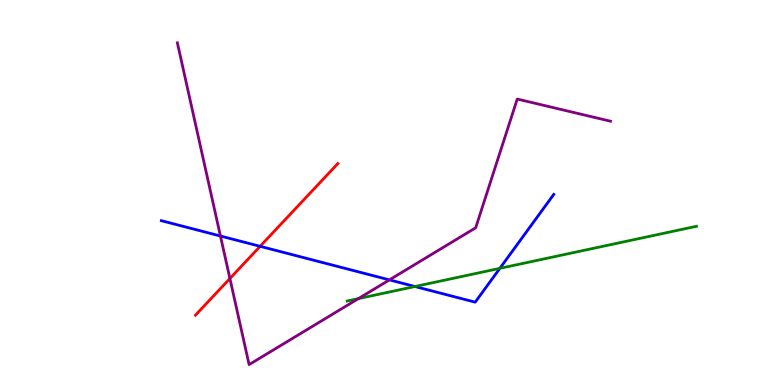[{'lines': ['blue', 'red'], 'intersections': [{'x': 3.36, 'y': 3.6}]}, {'lines': ['green', 'red'], 'intersections': []}, {'lines': ['purple', 'red'], 'intersections': [{'x': 2.97, 'y': 2.77}]}, {'lines': ['blue', 'green'], 'intersections': [{'x': 5.35, 'y': 2.56}, {'x': 6.45, 'y': 3.03}]}, {'lines': ['blue', 'purple'], 'intersections': [{'x': 2.84, 'y': 3.87}, {'x': 5.02, 'y': 2.73}]}, {'lines': ['green', 'purple'], 'intersections': [{'x': 4.62, 'y': 2.24}]}]